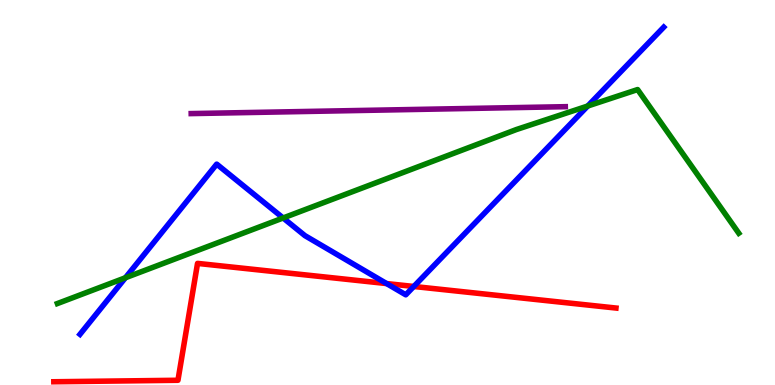[{'lines': ['blue', 'red'], 'intersections': [{'x': 4.99, 'y': 2.63}, {'x': 5.34, 'y': 2.56}]}, {'lines': ['green', 'red'], 'intersections': []}, {'lines': ['purple', 'red'], 'intersections': []}, {'lines': ['blue', 'green'], 'intersections': [{'x': 1.62, 'y': 2.79}, {'x': 3.65, 'y': 4.34}, {'x': 7.58, 'y': 7.25}]}, {'lines': ['blue', 'purple'], 'intersections': []}, {'lines': ['green', 'purple'], 'intersections': []}]